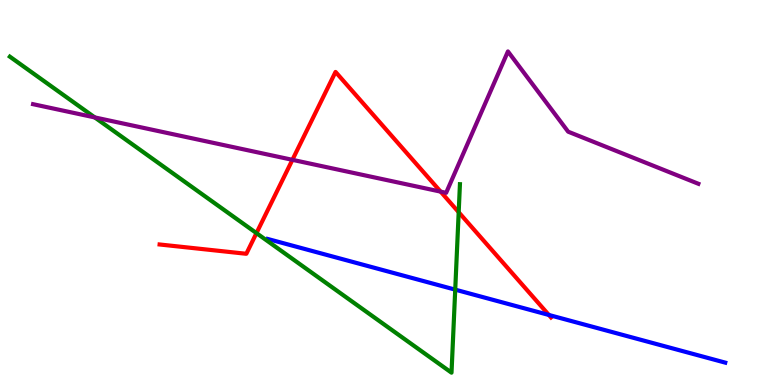[{'lines': ['blue', 'red'], 'intersections': [{'x': 7.08, 'y': 1.82}]}, {'lines': ['green', 'red'], 'intersections': [{'x': 3.31, 'y': 3.95}, {'x': 5.92, 'y': 4.49}]}, {'lines': ['purple', 'red'], 'intersections': [{'x': 3.77, 'y': 5.85}, {'x': 5.69, 'y': 5.02}]}, {'lines': ['blue', 'green'], 'intersections': [{'x': 5.87, 'y': 2.48}]}, {'lines': ['blue', 'purple'], 'intersections': []}, {'lines': ['green', 'purple'], 'intersections': [{'x': 1.22, 'y': 6.95}]}]